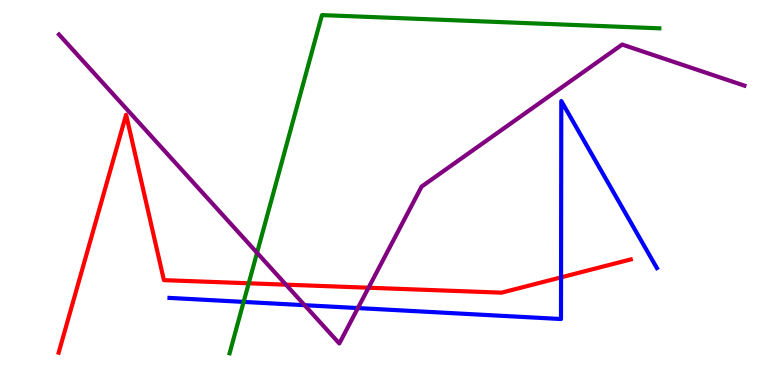[{'lines': ['blue', 'red'], 'intersections': [{'x': 7.24, 'y': 2.8}]}, {'lines': ['green', 'red'], 'intersections': [{'x': 3.21, 'y': 2.64}]}, {'lines': ['purple', 'red'], 'intersections': [{'x': 3.69, 'y': 2.61}, {'x': 4.76, 'y': 2.53}]}, {'lines': ['blue', 'green'], 'intersections': [{'x': 3.14, 'y': 2.16}]}, {'lines': ['blue', 'purple'], 'intersections': [{'x': 3.93, 'y': 2.07}, {'x': 4.62, 'y': 2.0}]}, {'lines': ['green', 'purple'], 'intersections': [{'x': 3.32, 'y': 3.43}]}]